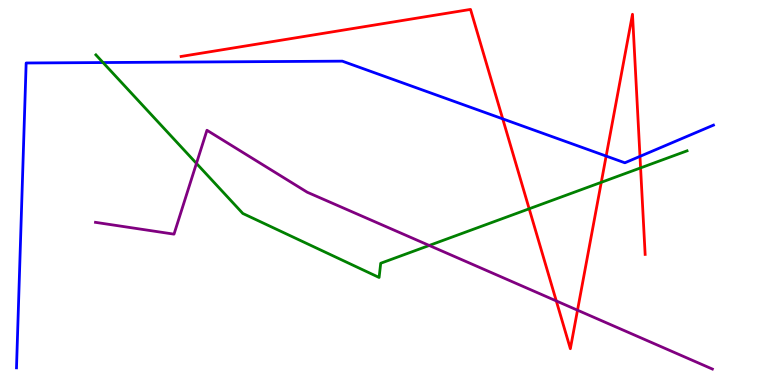[{'lines': ['blue', 'red'], 'intersections': [{'x': 6.49, 'y': 6.91}, {'x': 7.82, 'y': 5.95}, {'x': 8.26, 'y': 5.94}]}, {'lines': ['green', 'red'], 'intersections': [{'x': 6.83, 'y': 4.58}, {'x': 7.76, 'y': 5.26}, {'x': 8.27, 'y': 5.64}]}, {'lines': ['purple', 'red'], 'intersections': [{'x': 7.18, 'y': 2.18}, {'x': 7.45, 'y': 1.94}]}, {'lines': ['blue', 'green'], 'intersections': [{'x': 1.33, 'y': 8.38}]}, {'lines': ['blue', 'purple'], 'intersections': []}, {'lines': ['green', 'purple'], 'intersections': [{'x': 2.53, 'y': 5.76}, {'x': 5.54, 'y': 3.62}]}]